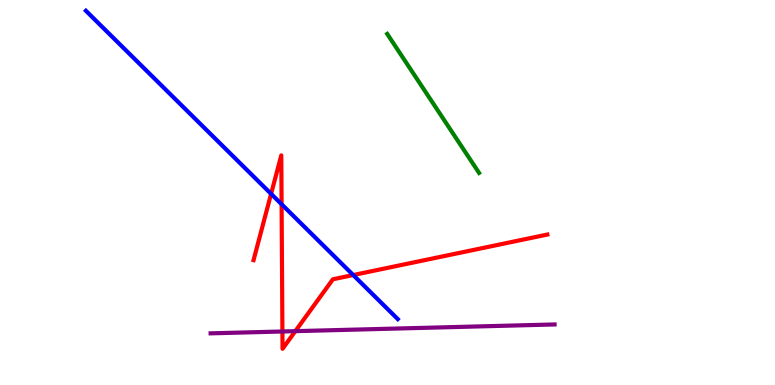[{'lines': ['blue', 'red'], 'intersections': [{'x': 3.5, 'y': 4.96}, {'x': 3.63, 'y': 4.7}, {'x': 4.56, 'y': 2.86}]}, {'lines': ['green', 'red'], 'intersections': []}, {'lines': ['purple', 'red'], 'intersections': [{'x': 3.64, 'y': 1.39}, {'x': 3.81, 'y': 1.4}]}, {'lines': ['blue', 'green'], 'intersections': []}, {'lines': ['blue', 'purple'], 'intersections': []}, {'lines': ['green', 'purple'], 'intersections': []}]